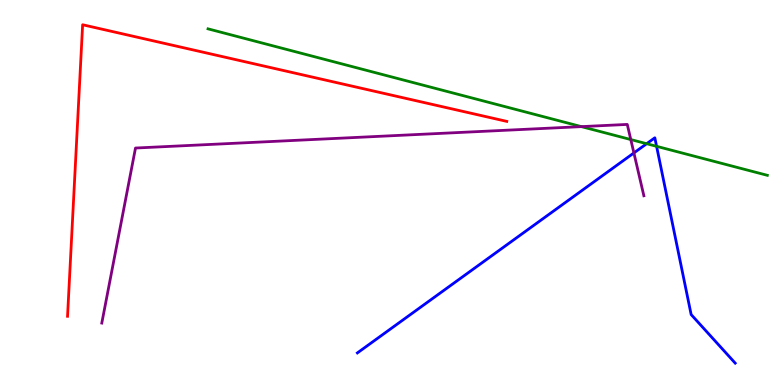[{'lines': ['blue', 'red'], 'intersections': []}, {'lines': ['green', 'red'], 'intersections': []}, {'lines': ['purple', 'red'], 'intersections': []}, {'lines': ['blue', 'green'], 'intersections': [{'x': 8.34, 'y': 6.27}, {'x': 8.47, 'y': 6.2}]}, {'lines': ['blue', 'purple'], 'intersections': [{'x': 8.18, 'y': 6.03}]}, {'lines': ['green', 'purple'], 'intersections': [{'x': 7.5, 'y': 6.71}, {'x': 8.14, 'y': 6.38}]}]